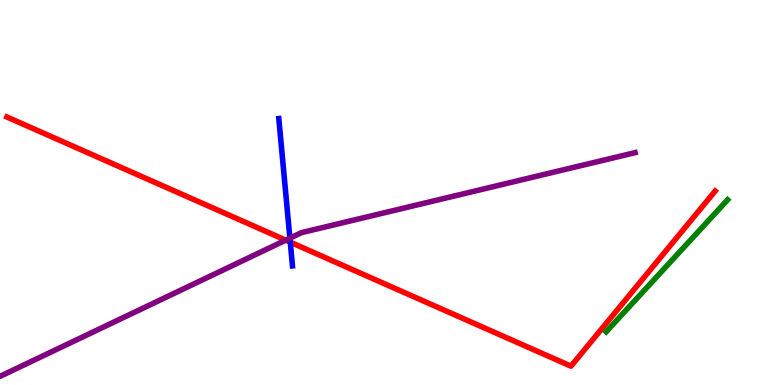[{'lines': ['blue', 'red'], 'intersections': [{'x': 3.75, 'y': 3.71}]}, {'lines': ['green', 'red'], 'intersections': []}, {'lines': ['purple', 'red'], 'intersections': [{'x': 3.69, 'y': 3.76}]}, {'lines': ['blue', 'green'], 'intersections': []}, {'lines': ['blue', 'purple'], 'intersections': [{'x': 3.74, 'y': 3.81}]}, {'lines': ['green', 'purple'], 'intersections': []}]